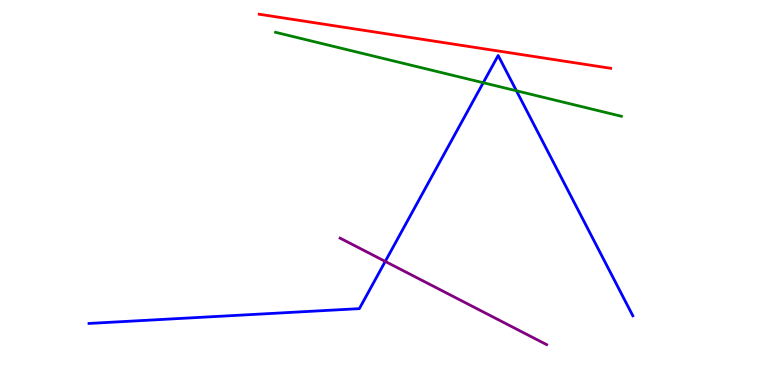[{'lines': ['blue', 'red'], 'intersections': []}, {'lines': ['green', 'red'], 'intersections': []}, {'lines': ['purple', 'red'], 'intersections': []}, {'lines': ['blue', 'green'], 'intersections': [{'x': 6.24, 'y': 7.85}, {'x': 6.66, 'y': 7.64}]}, {'lines': ['blue', 'purple'], 'intersections': [{'x': 4.97, 'y': 3.21}]}, {'lines': ['green', 'purple'], 'intersections': []}]